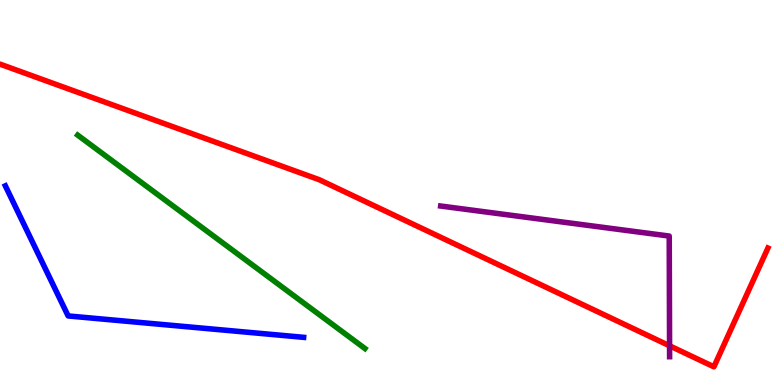[{'lines': ['blue', 'red'], 'intersections': []}, {'lines': ['green', 'red'], 'intersections': []}, {'lines': ['purple', 'red'], 'intersections': [{'x': 8.64, 'y': 1.02}]}, {'lines': ['blue', 'green'], 'intersections': []}, {'lines': ['blue', 'purple'], 'intersections': []}, {'lines': ['green', 'purple'], 'intersections': []}]